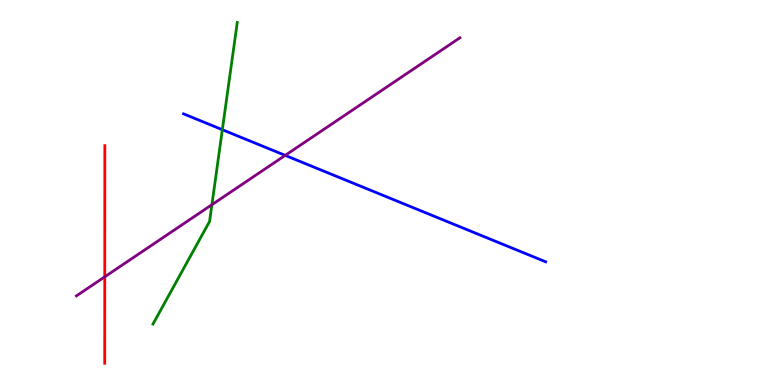[{'lines': ['blue', 'red'], 'intersections': []}, {'lines': ['green', 'red'], 'intersections': []}, {'lines': ['purple', 'red'], 'intersections': [{'x': 1.35, 'y': 2.81}]}, {'lines': ['blue', 'green'], 'intersections': [{'x': 2.87, 'y': 6.63}]}, {'lines': ['blue', 'purple'], 'intersections': [{'x': 3.68, 'y': 5.96}]}, {'lines': ['green', 'purple'], 'intersections': [{'x': 2.73, 'y': 4.68}]}]